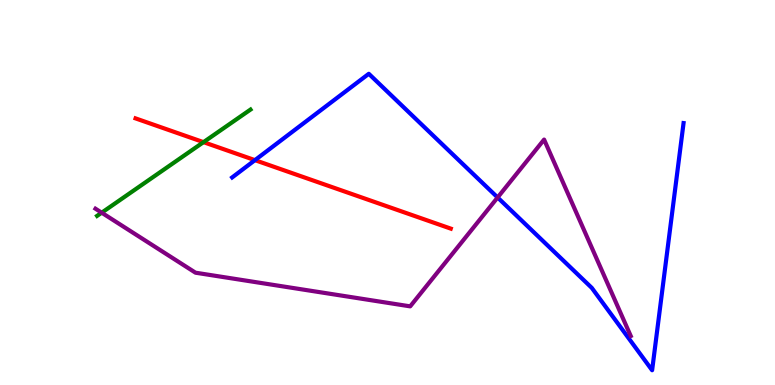[{'lines': ['blue', 'red'], 'intersections': [{'x': 3.29, 'y': 5.84}]}, {'lines': ['green', 'red'], 'intersections': [{'x': 2.63, 'y': 6.31}]}, {'lines': ['purple', 'red'], 'intersections': []}, {'lines': ['blue', 'green'], 'intersections': []}, {'lines': ['blue', 'purple'], 'intersections': [{'x': 6.42, 'y': 4.87}]}, {'lines': ['green', 'purple'], 'intersections': [{'x': 1.31, 'y': 4.48}]}]